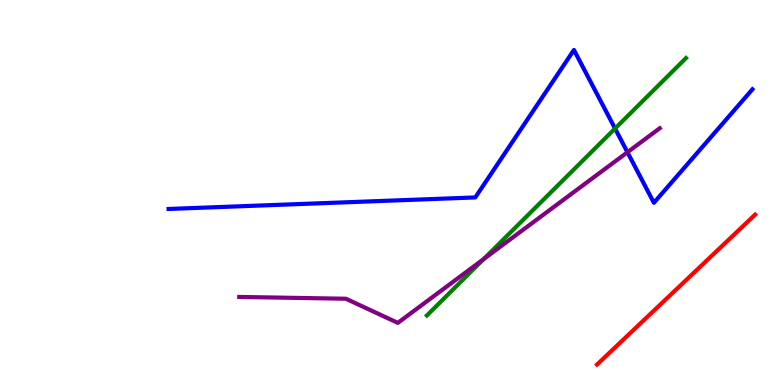[{'lines': ['blue', 'red'], 'intersections': []}, {'lines': ['green', 'red'], 'intersections': []}, {'lines': ['purple', 'red'], 'intersections': []}, {'lines': ['blue', 'green'], 'intersections': [{'x': 7.94, 'y': 6.66}]}, {'lines': ['blue', 'purple'], 'intersections': [{'x': 8.1, 'y': 6.05}]}, {'lines': ['green', 'purple'], 'intersections': [{'x': 6.24, 'y': 3.27}]}]